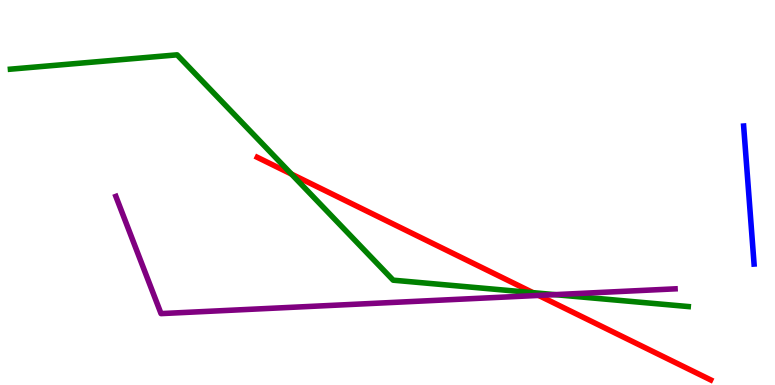[{'lines': ['blue', 'red'], 'intersections': []}, {'lines': ['green', 'red'], 'intersections': [{'x': 3.76, 'y': 5.48}, {'x': 6.88, 'y': 2.4}]}, {'lines': ['purple', 'red'], 'intersections': [{'x': 6.95, 'y': 2.33}]}, {'lines': ['blue', 'green'], 'intersections': []}, {'lines': ['blue', 'purple'], 'intersections': []}, {'lines': ['green', 'purple'], 'intersections': [{'x': 7.16, 'y': 2.35}]}]